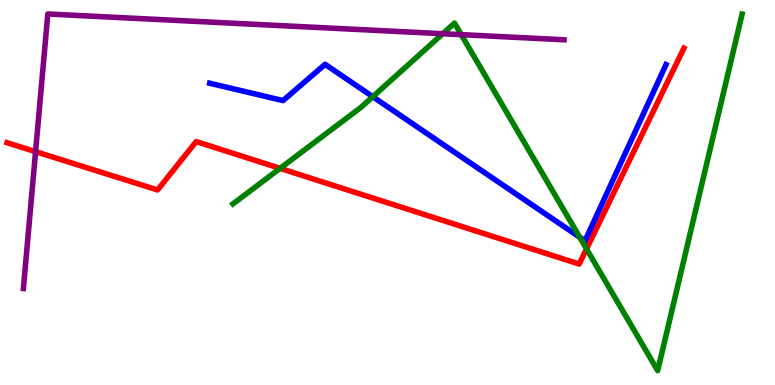[{'lines': ['blue', 'red'], 'intersections': []}, {'lines': ['green', 'red'], 'intersections': [{'x': 3.61, 'y': 5.63}, {'x': 7.57, 'y': 3.53}]}, {'lines': ['purple', 'red'], 'intersections': [{'x': 0.459, 'y': 6.06}]}, {'lines': ['blue', 'green'], 'intersections': [{'x': 4.81, 'y': 7.49}, {'x': 7.48, 'y': 3.84}]}, {'lines': ['blue', 'purple'], 'intersections': []}, {'lines': ['green', 'purple'], 'intersections': [{'x': 5.71, 'y': 9.12}, {'x': 5.95, 'y': 9.1}]}]